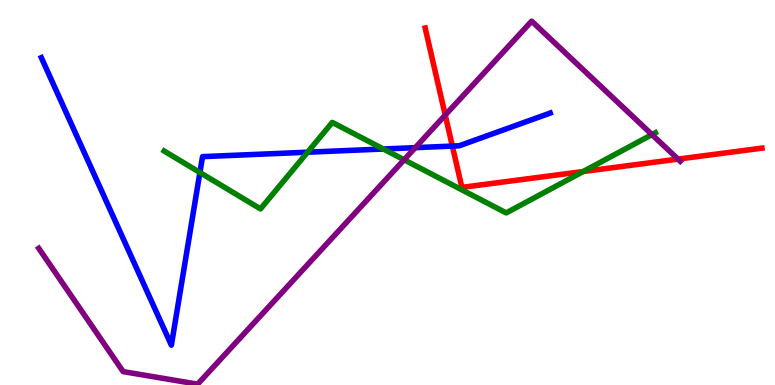[{'lines': ['blue', 'red'], 'intersections': [{'x': 5.84, 'y': 6.21}]}, {'lines': ['green', 'red'], 'intersections': [{'x': 7.53, 'y': 5.54}]}, {'lines': ['purple', 'red'], 'intersections': [{'x': 5.74, 'y': 7.01}, {'x': 8.75, 'y': 5.87}]}, {'lines': ['blue', 'green'], 'intersections': [{'x': 2.58, 'y': 5.52}, {'x': 3.97, 'y': 6.05}, {'x': 4.95, 'y': 6.13}]}, {'lines': ['blue', 'purple'], 'intersections': [{'x': 5.36, 'y': 6.16}]}, {'lines': ['green', 'purple'], 'intersections': [{'x': 5.21, 'y': 5.85}, {'x': 8.41, 'y': 6.5}]}]